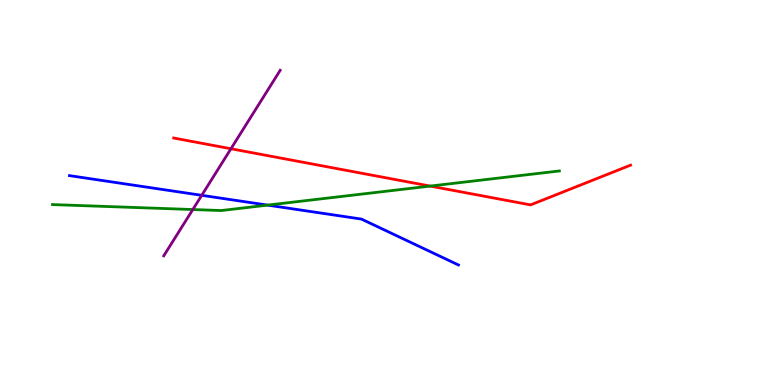[{'lines': ['blue', 'red'], 'intersections': []}, {'lines': ['green', 'red'], 'intersections': [{'x': 5.55, 'y': 5.17}]}, {'lines': ['purple', 'red'], 'intersections': [{'x': 2.98, 'y': 6.14}]}, {'lines': ['blue', 'green'], 'intersections': [{'x': 3.45, 'y': 4.67}]}, {'lines': ['blue', 'purple'], 'intersections': [{'x': 2.6, 'y': 4.93}]}, {'lines': ['green', 'purple'], 'intersections': [{'x': 2.49, 'y': 4.56}]}]